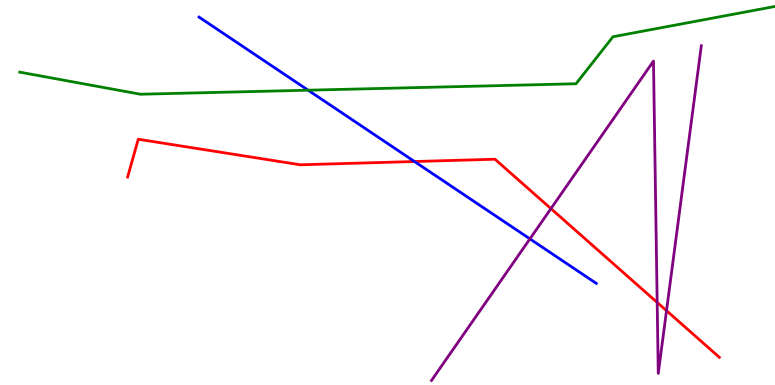[{'lines': ['blue', 'red'], 'intersections': [{'x': 5.35, 'y': 5.8}]}, {'lines': ['green', 'red'], 'intersections': []}, {'lines': ['purple', 'red'], 'intersections': [{'x': 7.11, 'y': 4.58}, {'x': 8.48, 'y': 2.14}, {'x': 8.6, 'y': 1.93}]}, {'lines': ['blue', 'green'], 'intersections': [{'x': 3.98, 'y': 7.66}]}, {'lines': ['blue', 'purple'], 'intersections': [{'x': 6.84, 'y': 3.8}]}, {'lines': ['green', 'purple'], 'intersections': []}]